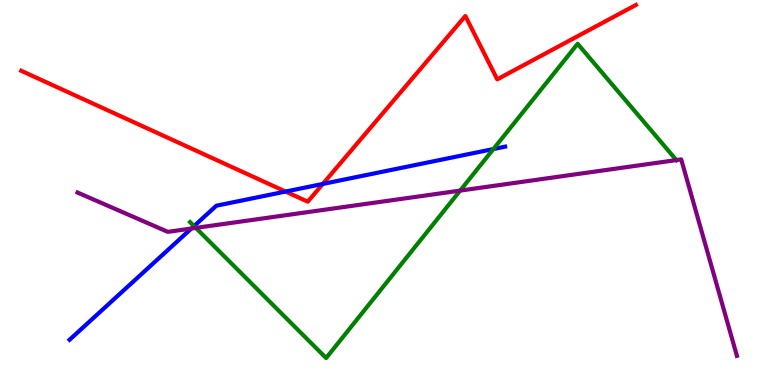[{'lines': ['blue', 'red'], 'intersections': [{'x': 3.68, 'y': 5.02}, {'x': 4.17, 'y': 5.22}]}, {'lines': ['green', 'red'], 'intersections': []}, {'lines': ['purple', 'red'], 'intersections': []}, {'lines': ['blue', 'green'], 'intersections': [{'x': 2.5, 'y': 4.13}, {'x': 6.37, 'y': 6.13}]}, {'lines': ['blue', 'purple'], 'intersections': [{'x': 2.47, 'y': 4.06}]}, {'lines': ['green', 'purple'], 'intersections': [{'x': 2.53, 'y': 4.08}, {'x': 5.94, 'y': 5.05}, {'x': 8.73, 'y': 5.84}]}]